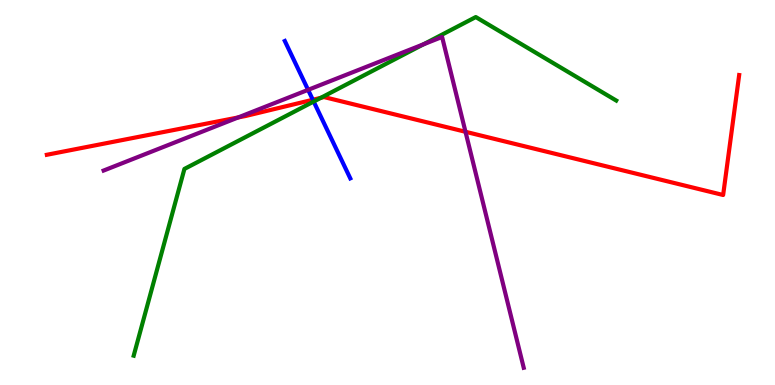[{'lines': ['blue', 'red'], 'intersections': [{'x': 4.04, 'y': 7.41}]}, {'lines': ['green', 'red'], 'intersections': [{'x': 4.14, 'y': 7.46}]}, {'lines': ['purple', 'red'], 'intersections': [{'x': 3.07, 'y': 6.95}, {'x': 6.01, 'y': 6.58}]}, {'lines': ['blue', 'green'], 'intersections': [{'x': 4.05, 'y': 7.36}]}, {'lines': ['blue', 'purple'], 'intersections': [{'x': 3.98, 'y': 7.67}]}, {'lines': ['green', 'purple'], 'intersections': [{'x': 5.46, 'y': 8.85}]}]